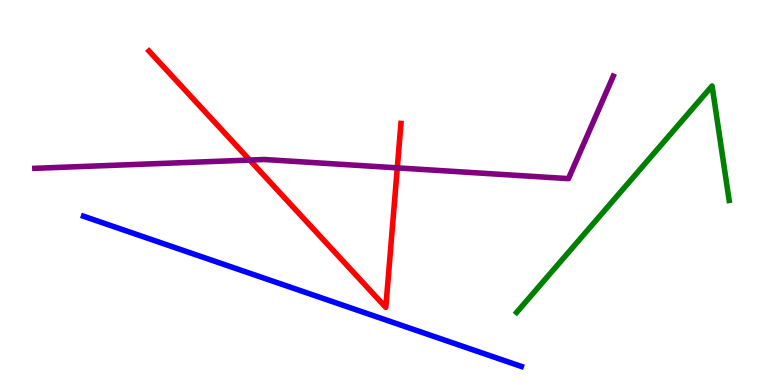[{'lines': ['blue', 'red'], 'intersections': []}, {'lines': ['green', 'red'], 'intersections': []}, {'lines': ['purple', 'red'], 'intersections': [{'x': 3.22, 'y': 5.84}, {'x': 5.13, 'y': 5.64}]}, {'lines': ['blue', 'green'], 'intersections': []}, {'lines': ['blue', 'purple'], 'intersections': []}, {'lines': ['green', 'purple'], 'intersections': []}]